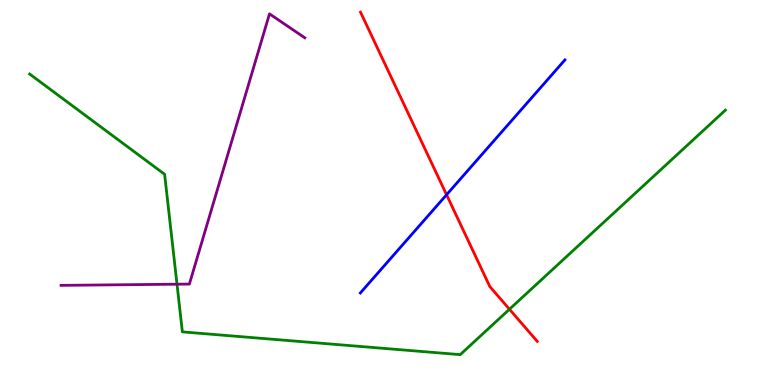[{'lines': ['blue', 'red'], 'intersections': [{'x': 5.76, 'y': 4.94}]}, {'lines': ['green', 'red'], 'intersections': [{'x': 6.57, 'y': 1.97}]}, {'lines': ['purple', 'red'], 'intersections': []}, {'lines': ['blue', 'green'], 'intersections': []}, {'lines': ['blue', 'purple'], 'intersections': []}, {'lines': ['green', 'purple'], 'intersections': [{'x': 2.28, 'y': 2.62}]}]